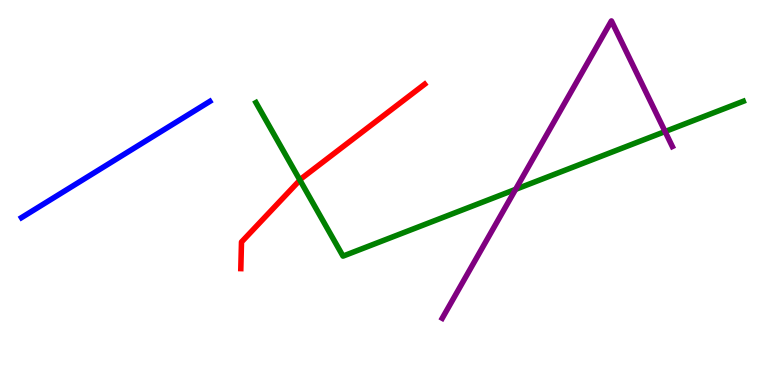[{'lines': ['blue', 'red'], 'intersections': []}, {'lines': ['green', 'red'], 'intersections': [{'x': 3.87, 'y': 5.32}]}, {'lines': ['purple', 'red'], 'intersections': []}, {'lines': ['blue', 'green'], 'intersections': []}, {'lines': ['blue', 'purple'], 'intersections': []}, {'lines': ['green', 'purple'], 'intersections': [{'x': 6.65, 'y': 5.08}, {'x': 8.58, 'y': 6.58}]}]